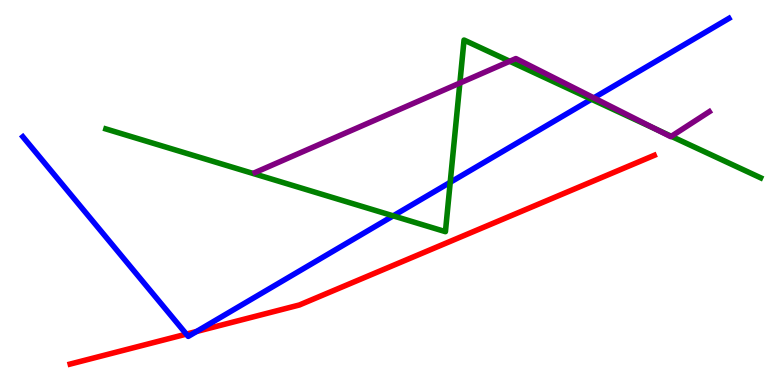[{'lines': ['blue', 'red'], 'intersections': [{'x': 2.4, 'y': 1.32}, {'x': 2.54, 'y': 1.39}]}, {'lines': ['green', 'red'], 'intersections': []}, {'lines': ['purple', 'red'], 'intersections': []}, {'lines': ['blue', 'green'], 'intersections': [{'x': 5.07, 'y': 4.39}, {'x': 5.81, 'y': 5.26}, {'x': 7.63, 'y': 7.42}]}, {'lines': ['blue', 'purple'], 'intersections': [{'x': 7.66, 'y': 7.46}]}, {'lines': ['green', 'purple'], 'intersections': [{'x': 5.93, 'y': 7.84}, {'x': 6.58, 'y': 8.41}, {'x': 8.46, 'y': 6.65}, {'x': 8.66, 'y': 6.46}]}]